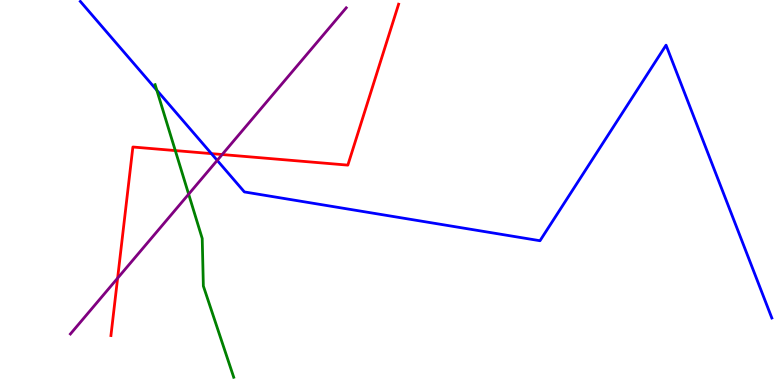[{'lines': ['blue', 'red'], 'intersections': [{'x': 2.73, 'y': 6.01}]}, {'lines': ['green', 'red'], 'intersections': [{'x': 2.26, 'y': 6.09}]}, {'lines': ['purple', 'red'], 'intersections': [{'x': 1.52, 'y': 2.78}, {'x': 2.87, 'y': 5.99}]}, {'lines': ['blue', 'green'], 'intersections': [{'x': 2.02, 'y': 7.66}]}, {'lines': ['blue', 'purple'], 'intersections': [{'x': 2.8, 'y': 5.83}]}, {'lines': ['green', 'purple'], 'intersections': [{'x': 2.43, 'y': 4.96}]}]